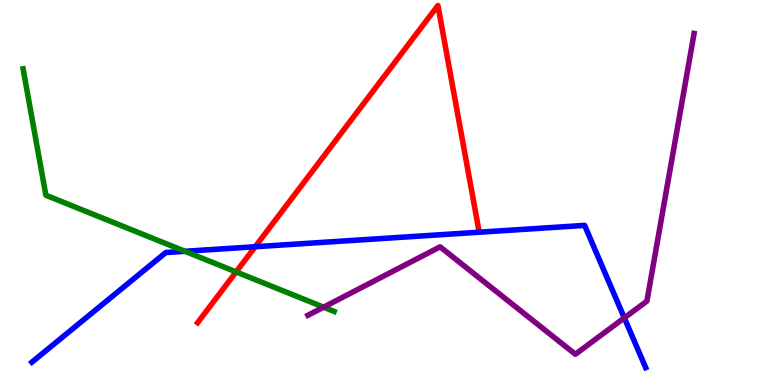[{'lines': ['blue', 'red'], 'intersections': [{'x': 3.29, 'y': 3.59}]}, {'lines': ['green', 'red'], 'intersections': [{'x': 3.05, 'y': 2.94}]}, {'lines': ['purple', 'red'], 'intersections': []}, {'lines': ['blue', 'green'], 'intersections': [{'x': 2.39, 'y': 3.47}]}, {'lines': ['blue', 'purple'], 'intersections': [{'x': 8.06, 'y': 1.74}]}, {'lines': ['green', 'purple'], 'intersections': [{'x': 4.18, 'y': 2.02}]}]